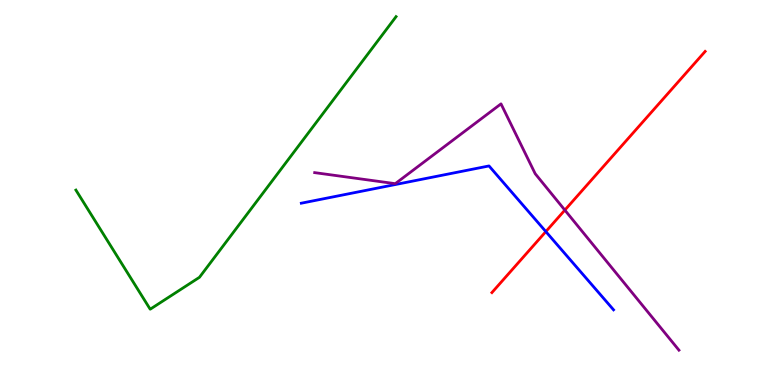[{'lines': ['blue', 'red'], 'intersections': [{'x': 7.04, 'y': 3.98}]}, {'lines': ['green', 'red'], 'intersections': []}, {'lines': ['purple', 'red'], 'intersections': [{'x': 7.29, 'y': 4.54}]}, {'lines': ['blue', 'green'], 'intersections': []}, {'lines': ['blue', 'purple'], 'intersections': []}, {'lines': ['green', 'purple'], 'intersections': []}]